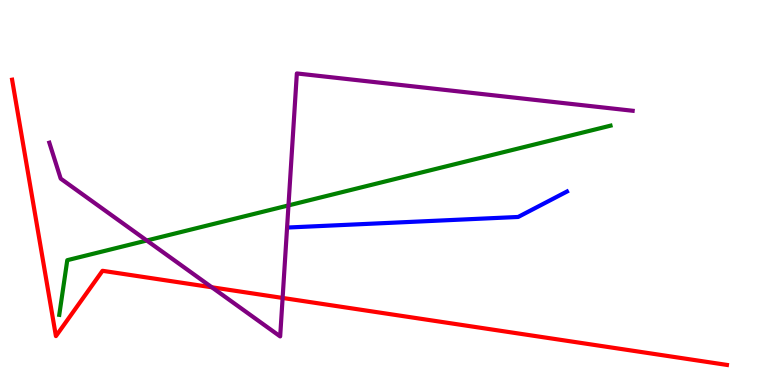[{'lines': ['blue', 'red'], 'intersections': []}, {'lines': ['green', 'red'], 'intersections': []}, {'lines': ['purple', 'red'], 'intersections': [{'x': 2.73, 'y': 2.54}, {'x': 3.65, 'y': 2.26}]}, {'lines': ['blue', 'green'], 'intersections': []}, {'lines': ['blue', 'purple'], 'intersections': []}, {'lines': ['green', 'purple'], 'intersections': [{'x': 1.89, 'y': 3.75}, {'x': 3.72, 'y': 4.66}]}]